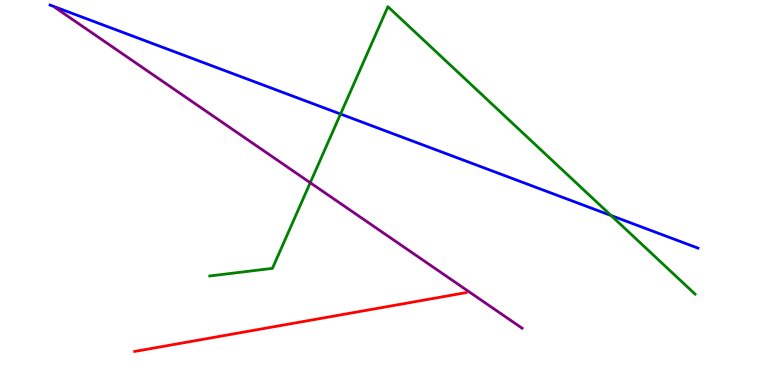[{'lines': ['blue', 'red'], 'intersections': []}, {'lines': ['green', 'red'], 'intersections': []}, {'lines': ['purple', 'red'], 'intersections': []}, {'lines': ['blue', 'green'], 'intersections': [{'x': 4.39, 'y': 7.04}, {'x': 7.89, 'y': 4.4}]}, {'lines': ['blue', 'purple'], 'intersections': []}, {'lines': ['green', 'purple'], 'intersections': [{'x': 4.0, 'y': 5.25}]}]